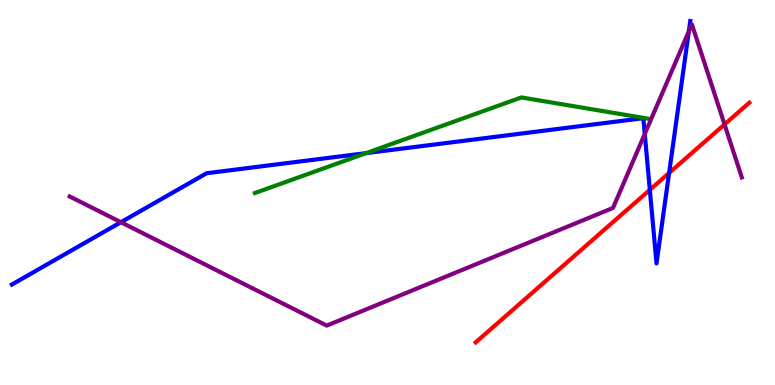[{'lines': ['blue', 'red'], 'intersections': [{'x': 8.38, 'y': 5.07}, {'x': 8.63, 'y': 5.51}]}, {'lines': ['green', 'red'], 'intersections': []}, {'lines': ['purple', 'red'], 'intersections': [{'x': 9.35, 'y': 6.77}]}, {'lines': ['blue', 'green'], 'intersections': [{'x': 4.72, 'y': 6.02}]}, {'lines': ['blue', 'purple'], 'intersections': [{'x': 1.56, 'y': 4.23}, {'x': 8.32, 'y': 6.52}, {'x': 8.89, 'y': 9.18}]}, {'lines': ['green', 'purple'], 'intersections': []}]